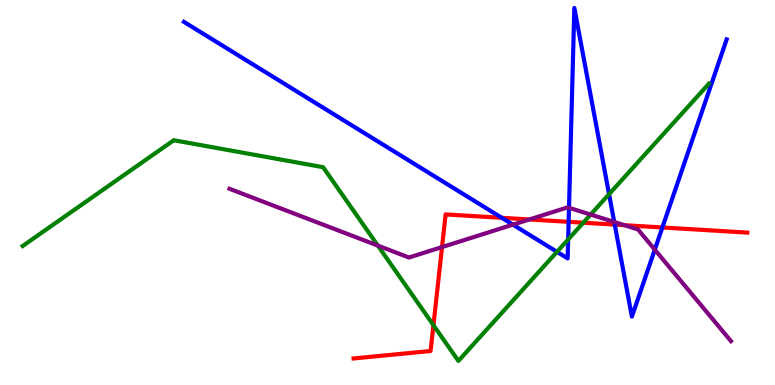[{'lines': ['blue', 'red'], 'intersections': [{'x': 6.47, 'y': 4.34}, {'x': 7.34, 'y': 4.24}, {'x': 7.93, 'y': 4.17}, {'x': 8.55, 'y': 4.09}]}, {'lines': ['green', 'red'], 'intersections': [{'x': 5.59, 'y': 1.55}, {'x': 7.53, 'y': 4.22}]}, {'lines': ['purple', 'red'], 'intersections': [{'x': 5.7, 'y': 3.58}, {'x': 6.83, 'y': 4.3}, {'x': 8.06, 'y': 4.15}]}, {'lines': ['blue', 'green'], 'intersections': [{'x': 7.19, 'y': 3.46}, {'x': 7.33, 'y': 3.78}, {'x': 7.86, 'y': 4.96}]}, {'lines': ['blue', 'purple'], 'intersections': [{'x': 6.62, 'y': 4.16}, {'x': 7.34, 'y': 4.6}, {'x': 7.93, 'y': 4.23}, {'x': 8.45, 'y': 3.52}]}, {'lines': ['green', 'purple'], 'intersections': [{'x': 4.88, 'y': 3.62}, {'x': 7.62, 'y': 4.43}]}]